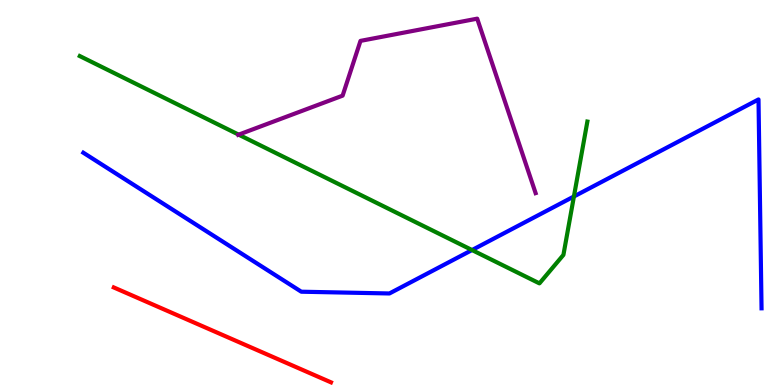[{'lines': ['blue', 'red'], 'intersections': []}, {'lines': ['green', 'red'], 'intersections': []}, {'lines': ['purple', 'red'], 'intersections': []}, {'lines': ['blue', 'green'], 'intersections': [{'x': 6.09, 'y': 3.51}, {'x': 7.41, 'y': 4.9}]}, {'lines': ['blue', 'purple'], 'intersections': []}, {'lines': ['green', 'purple'], 'intersections': [{'x': 3.08, 'y': 6.5}]}]